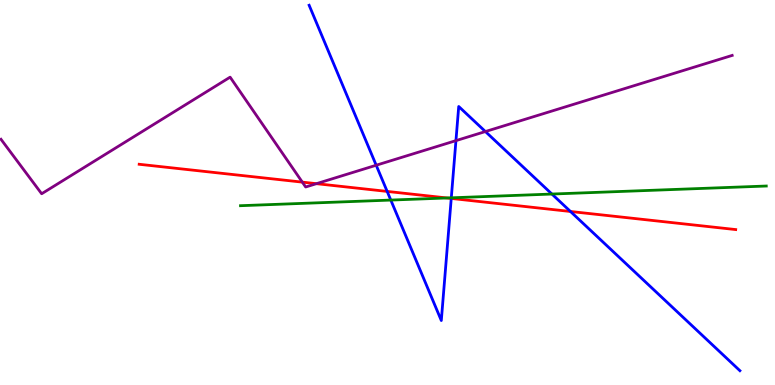[{'lines': ['blue', 'red'], 'intersections': [{'x': 5.0, 'y': 5.03}, {'x': 5.82, 'y': 4.85}, {'x': 7.36, 'y': 4.51}]}, {'lines': ['green', 'red'], 'intersections': [{'x': 5.77, 'y': 4.86}]}, {'lines': ['purple', 'red'], 'intersections': [{'x': 3.9, 'y': 5.27}, {'x': 4.08, 'y': 5.23}]}, {'lines': ['blue', 'green'], 'intersections': [{'x': 5.04, 'y': 4.8}, {'x': 5.82, 'y': 4.86}, {'x': 7.12, 'y': 4.96}]}, {'lines': ['blue', 'purple'], 'intersections': [{'x': 4.85, 'y': 5.71}, {'x': 5.88, 'y': 6.35}, {'x': 6.26, 'y': 6.58}]}, {'lines': ['green', 'purple'], 'intersections': []}]